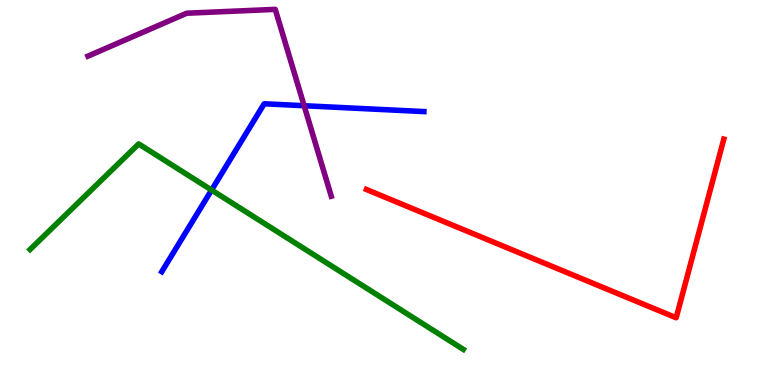[{'lines': ['blue', 'red'], 'intersections': []}, {'lines': ['green', 'red'], 'intersections': []}, {'lines': ['purple', 'red'], 'intersections': []}, {'lines': ['blue', 'green'], 'intersections': [{'x': 2.73, 'y': 5.06}]}, {'lines': ['blue', 'purple'], 'intersections': [{'x': 3.92, 'y': 7.25}]}, {'lines': ['green', 'purple'], 'intersections': []}]